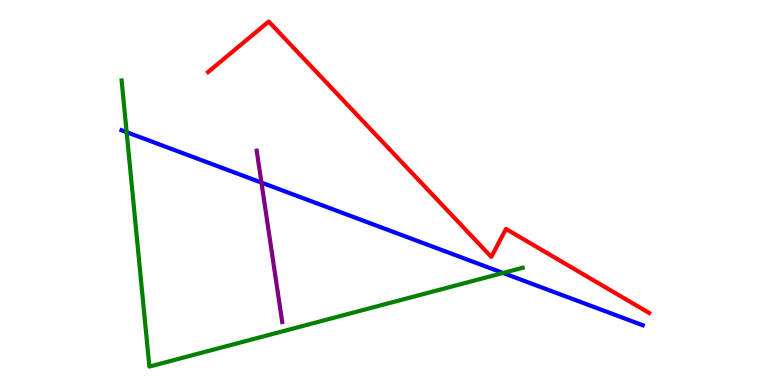[{'lines': ['blue', 'red'], 'intersections': []}, {'lines': ['green', 'red'], 'intersections': []}, {'lines': ['purple', 'red'], 'intersections': []}, {'lines': ['blue', 'green'], 'intersections': [{'x': 1.63, 'y': 6.57}, {'x': 6.49, 'y': 2.91}]}, {'lines': ['blue', 'purple'], 'intersections': [{'x': 3.37, 'y': 5.26}]}, {'lines': ['green', 'purple'], 'intersections': []}]